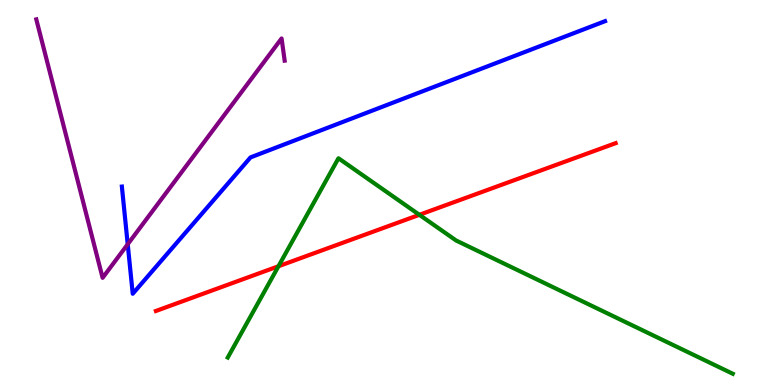[{'lines': ['blue', 'red'], 'intersections': []}, {'lines': ['green', 'red'], 'intersections': [{'x': 3.59, 'y': 3.08}, {'x': 5.41, 'y': 4.42}]}, {'lines': ['purple', 'red'], 'intersections': []}, {'lines': ['blue', 'green'], 'intersections': []}, {'lines': ['blue', 'purple'], 'intersections': [{'x': 1.65, 'y': 3.66}]}, {'lines': ['green', 'purple'], 'intersections': []}]